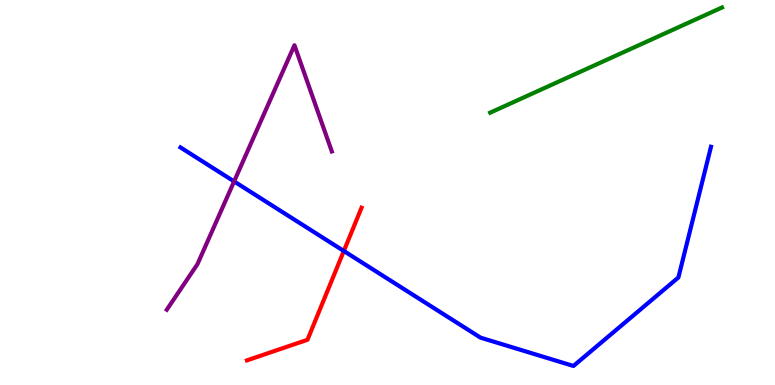[{'lines': ['blue', 'red'], 'intersections': [{'x': 4.44, 'y': 3.48}]}, {'lines': ['green', 'red'], 'intersections': []}, {'lines': ['purple', 'red'], 'intersections': []}, {'lines': ['blue', 'green'], 'intersections': []}, {'lines': ['blue', 'purple'], 'intersections': [{'x': 3.02, 'y': 5.29}]}, {'lines': ['green', 'purple'], 'intersections': []}]